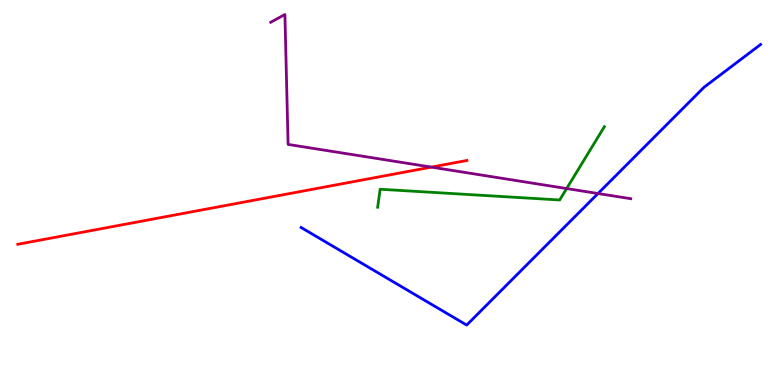[{'lines': ['blue', 'red'], 'intersections': []}, {'lines': ['green', 'red'], 'intersections': []}, {'lines': ['purple', 'red'], 'intersections': [{'x': 5.57, 'y': 5.66}]}, {'lines': ['blue', 'green'], 'intersections': []}, {'lines': ['blue', 'purple'], 'intersections': [{'x': 7.72, 'y': 4.97}]}, {'lines': ['green', 'purple'], 'intersections': [{'x': 7.31, 'y': 5.1}]}]